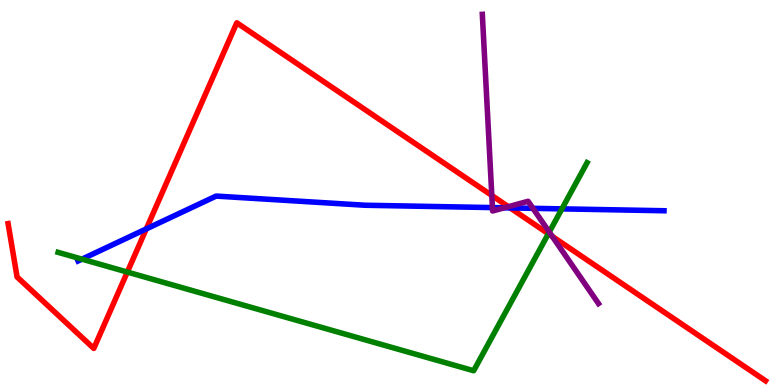[{'lines': ['blue', 'red'], 'intersections': [{'x': 1.89, 'y': 4.05}, {'x': 6.58, 'y': 4.6}]}, {'lines': ['green', 'red'], 'intersections': [{'x': 1.64, 'y': 2.93}, {'x': 7.08, 'y': 3.93}]}, {'lines': ['purple', 'red'], 'intersections': [{'x': 6.35, 'y': 4.92}, {'x': 6.56, 'y': 4.63}, {'x': 7.13, 'y': 3.86}]}, {'lines': ['blue', 'green'], 'intersections': [{'x': 1.06, 'y': 3.27}, {'x': 7.25, 'y': 4.57}]}, {'lines': ['blue', 'purple'], 'intersections': [{'x': 6.35, 'y': 4.61}, {'x': 6.51, 'y': 4.6}, {'x': 6.88, 'y': 4.59}]}, {'lines': ['green', 'purple'], 'intersections': [{'x': 7.09, 'y': 3.97}]}]